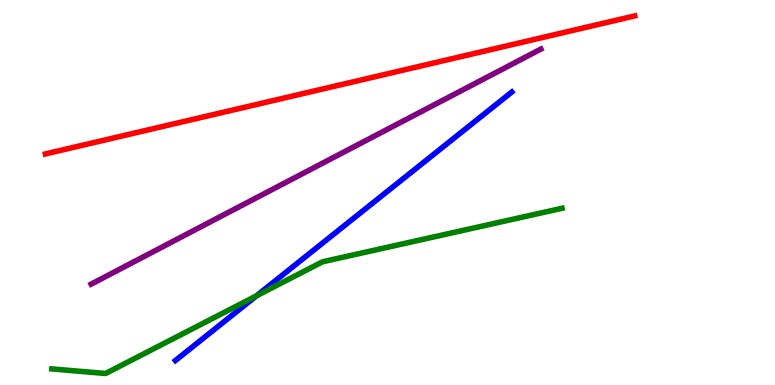[{'lines': ['blue', 'red'], 'intersections': []}, {'lines': ['green', 'red'], 'intersections': []}, {'lines': ['purple', 'red'], 'intersections': []}, {'lines': ['blue', 'green'], 'intersections': [{'x': 3.31, 'y': 2.32}]}, {'lines': ['blue', 'purple'], 'intersections': []}, {'lines': ['green', 'purple'], 'intersections': []}]